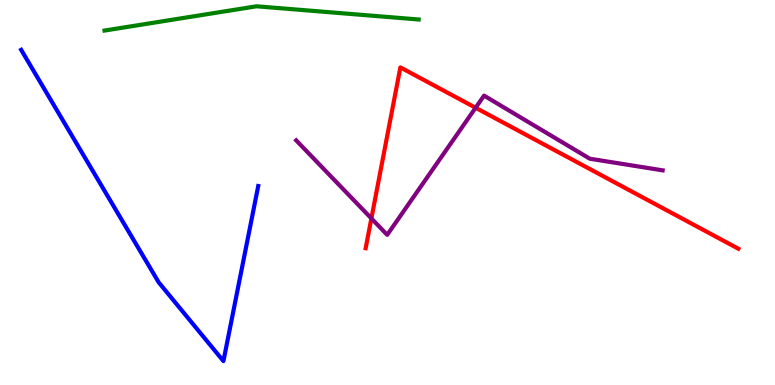[{'lines': ['blue', 'red'], 'intersections': []}, {'lines': ['green', 'red'], 'intersections': []}, {'lines': ['purple', 'red'], 'intersections': [{'x': 4.79, 'y': 4.33}, {'x': 6.14, 'y': 7.2}]}, {'lines': ['blue', 'green'], 'intersections': []}, {'lines': ['blue', 'purple'], 'intersections': []}, {'lines': ['green', 'purple'], 'intersections': []}]